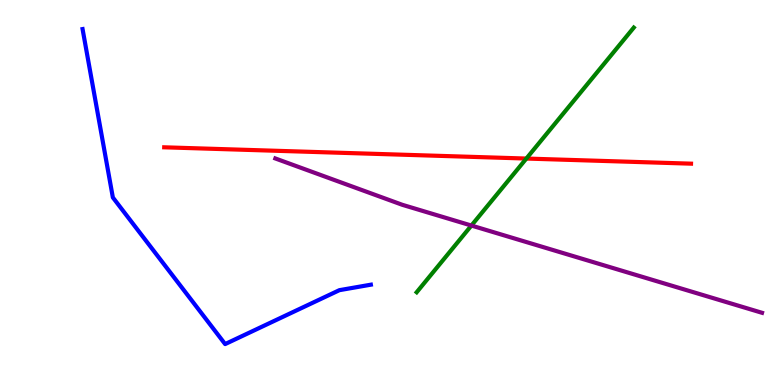[{'lines': ['blue', 'red'], 'intersections': []}, {'lines': ['green', 'red'], 'intersections': [{'x': 6.79, 'y': 5.88}]}, {'lines': ['purple', 'red'], 'intersections': []}, {'lines': ['blue', 'green'], 'intersections': []}, {'lines': ['blue', 'purple'], 'intersections': []}, {'lines': ['green', 'purple'], 'intersections': [{'x': 6.08, 'y': 4.14}]}]